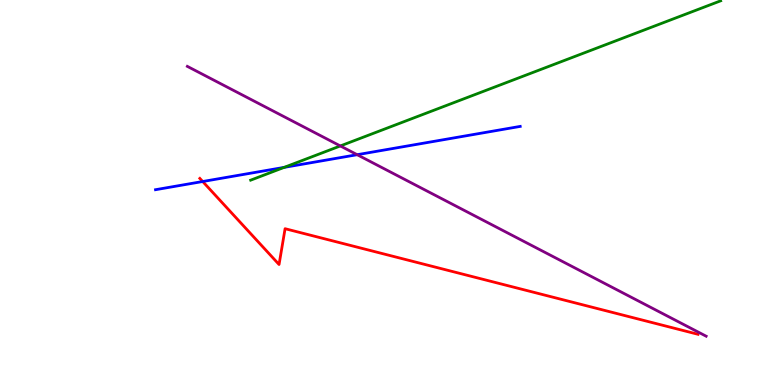[{'lines': ['blue', 'red'], 'intersections': [{'x': 2.62, 'y': 5.29}]}, {'lines': ['green', 'red'], 'intersections': []}, {'lines': ['purple', 'red'], 'intersections': []}, {'lines': ['blue', 'green'], 'intersections': [{'x': 3.67, 'y': 5.65}]}, {'lines': ['blue', 'purple'], 'intersections': [{'x': 4.61, 'y': 5.98}]}, {'lines': ['green', 'purple'], 'intersections': [{'x': 4.39, 'y': 6.21}]}]